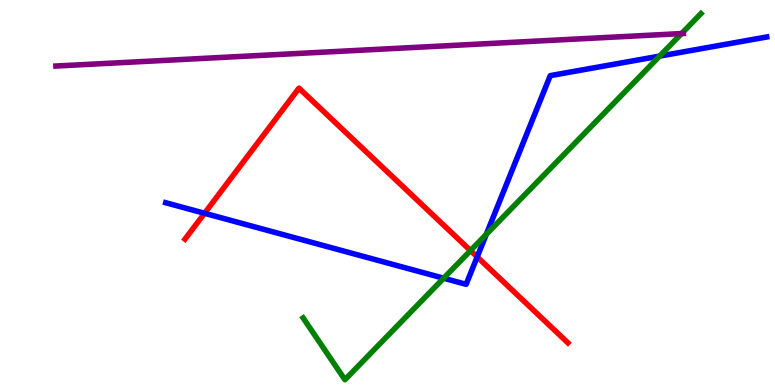[{'lines': ['blue', 'red'], 'intersections': [{'x': 2.64, 'y': 4.46}, {'x': 6.16, 'y': 3.33}]}, {'lines': ['green', 'red'], 'intersections': [{'x': 6.07, 'y': 3.49}]}, {'lines': ['purple', 'red'], 'intersections': []}, {'lines': ['blue', 'green'], 'intersections': [{'x': 5.72, 'y': 2.77}, {'x': 6.27, 'y': 3.91}, {'x': 8.51, 'y': 8.54}]}, {'lines': ['blue', 'purple'], 'intersections': []}, {'lines': ['green', 'purple'], 'intersections': [{'x': 8.79, 'y': 9.13}]}]